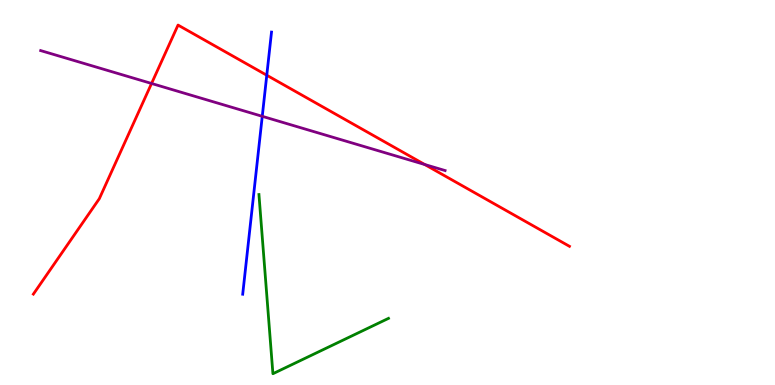[{'lines': ['blue', 'red'], 'intersections': [{'x': 3.44, 'y': 8.05}]}, {'lines': ['green', 'red'], 'intersections': []}, {'lines': ['purple', 'red'], 'intersections': [{'x': 1.96, 'y': 7.83}, {'x': 5.48, 'y': 5.73}]}, {'lines': ['blue', 'green'], 'intersections': []}, {'lines': ['blue', 'purple'], 'intersections': [{'x': 3.38, 'y': 6.98}]}, {'lines': ['green', 'purple'], 'intersections': []}]